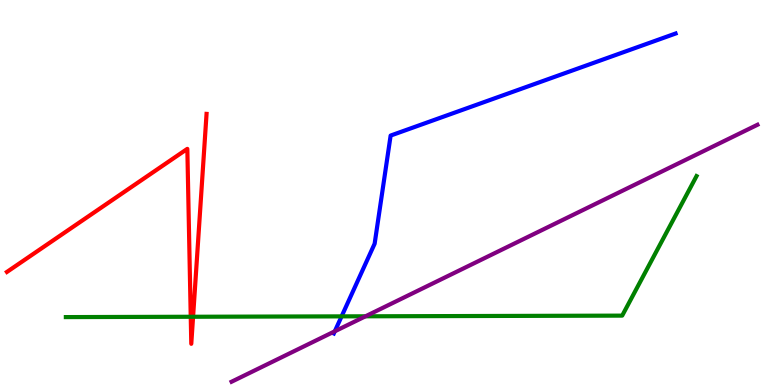[{'lines': ['blue', 'red'], 'intersections': []}, {'lines': ['green', 'red'], 'intersections': [{'x': 2.46, 'y': 1.77}, {'x': 2.49, 'y': 1.77}]}, {'lines': ['purple', 'red'], 'intersections': []}, {'lines': ['blue', 'green'], 'intersections': [{'x': 4.41, 'y': 1.78}]}, {'lines': ['blue', 'purple'], 'intersections': [{'x': 4.32, 'y': 1.4}]}, {'lines': ['green', 'purple'], 'intersections': [{'x': 4.72, 'y': 1.78}]}]